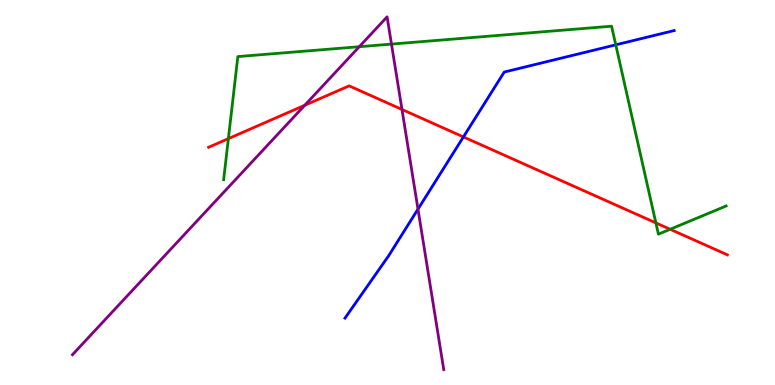[{'lines': ['blue', 'red'], 'intersections': [{'x': 5.98, 'y': 6.44}]}, {'lines': ['green', 'red'], 'intersections': [{'x': 2.95, 'y': 6.4}, {'x': 8.46, 'y': 4.21}, {'x': 8.65, 'y': 4.04}]}, {'lines': ['purple', 'red'], 'intersections': [{'x': 3.93, 'y': 7.27}, {'x': 5.19, 'y': 7.16}]}, {'lines': ['blue', 'green'], 'intersections': [{'x': 7.95, 'y': 8.84}]}, {'lines': ['blue', 'purple'], 'intersections': [{'x': 5.39, 'y': 4.57}]}, {'lines': ['green', 'purple'], 'intersections': [{'x': 4.64, 'y': 8.79}, {'x': 5.05, 'y': 8.85}]}]